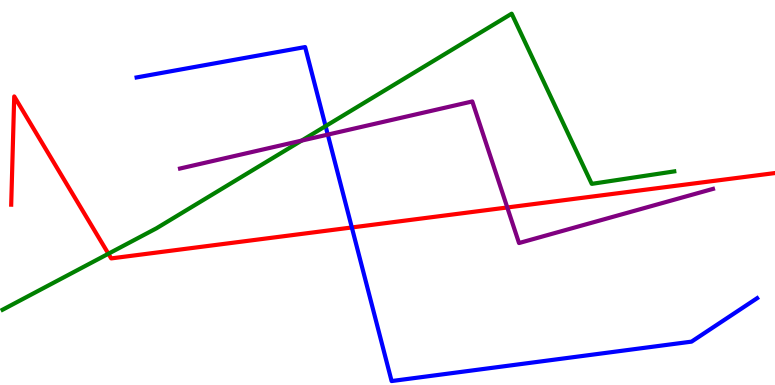[{'lines': ['blue', 'red'], 'intersections': [{'x': 4.54, 'y': 4.09}]}, {'lines': ['green', 'red'], 'intersections': [{'x': 1.4, 'y': 3.41}]}, {'lines': ['purple', 'red'], 'intersections': [{'x': 6.55, 'y': 4.61}]}, {'lines': ['blue', 'green'], 'intersections': [{'x': 4.2, 'y': 6.72}]}, {'lines': ['blue', 'purple'], 'intersections': [{'x': 4.23, 'y': 6.5}]}, {'lines': ['green', 'purple'], 'intersections': [{'x': 3.89, 'y': 6.35}]}]